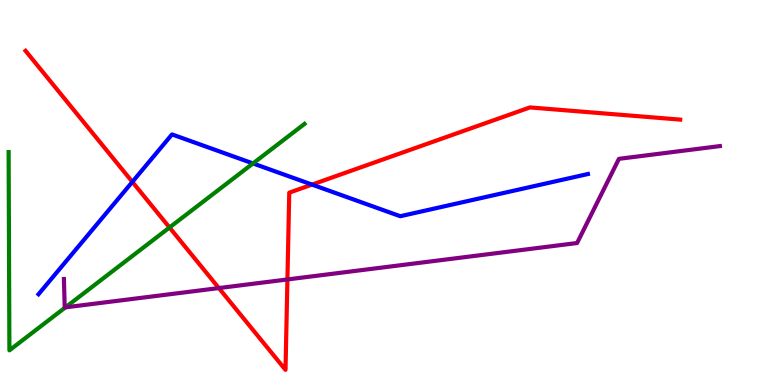[{'lines': ['blue', 'red'], 'intersections': [{'x': 1.71, 'y': 5.28}, {'x': 4.03, 'y': 5.21}]}, {'lines': ['green', 'red'], 'intersections': [{'x': 2.19, 'y': 4.09}]}, {'lines': ['purple', 'red'], 'intersections': [{'x': 2.82, 'y': 2.52}, {'x': 3.71, 'y': 2.74}]}, {'lines': ['blue', 'green'], 'intersections': [{'x': 3.26, 'y': 5.75}]}, {'lines': ['blue', 'purple'], 'intersections': []}, {'lines': ['green', 'purple'], 'intersections': [{'x': 0.844, 'y': 2.02}]}]